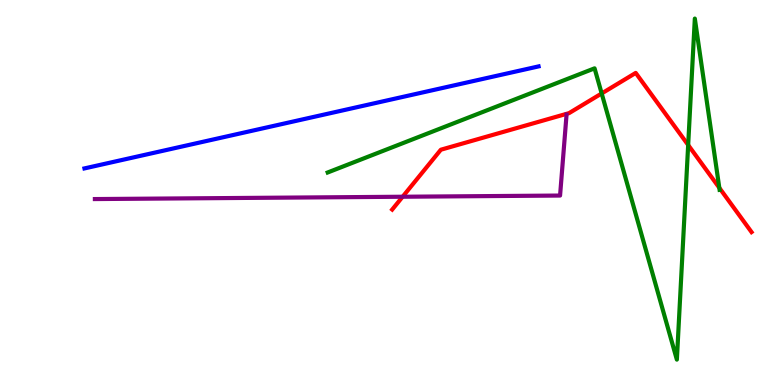[{'lines': ['blue', 'red'], 'intersections': []}, {'lines': ['green', 'red'], 'intersections': [{'x': 7.76, 'y': 7.57}, {'x': 8.88, 'y': 6.23}, {'x': 9.28, 'y': 5.12}]}, {'lines': ['purple', 'red'], 'intersections': [{'x': 5.2, 'y': 4.89}]}, {'lines': ['blue', 'green'], 'intersections': []}, {'lines': ['blue', 'purple'], 'intersections': []}, {'lines': ['green', 'purple'], 'intersections': []}]